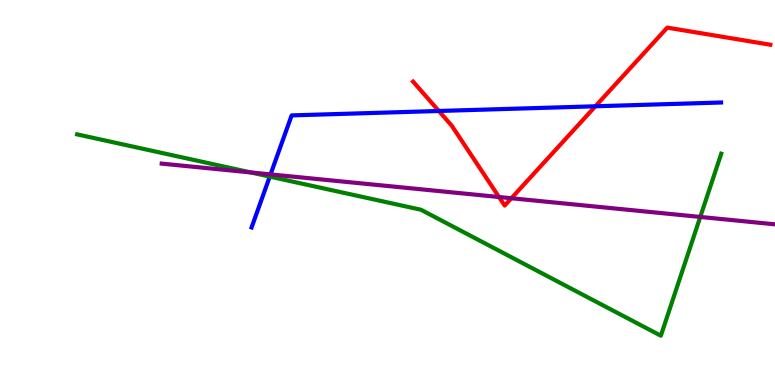[{'lines': ['blue', 'red'], 'intersections': [{'x': 5.66, 'y': 7.12}, {'x': 7.68, 'y': 7.24}]}, {'lines': ['green', 'red'], 'intersections': []}, {'lines': ['purple', 'red'], 'intersections': [{'x': 6.44, 'y': 4.88}, {'x': 6.6, 'y': 4.85}]}, {'lines': ['blue', 'green'], 'intersections': [{'x': 3.48, 'y': 5.41}]}, {'lines': ['blue', 'purple'], 'intersections': [{'x': 3.49, 'y': 5.47}]}, {'lines': ['green', 'purple'], 'intersections': [{'x': 3.24, 'y': 5.52}, {'x': 9.04, 'y': 4.37}]}]